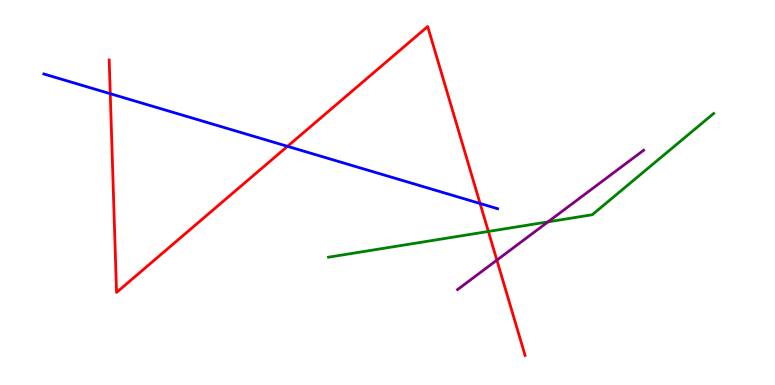[{'lines': ['blue', 'red'], 'intersections': [{'x': 1.42, 'y': 7.57}, {'x': 3.71, 'y': 6.2}, {'x': 6.19, 'y': 4.71}]}, {'lines': ['green', 'red'], 'intersections': [{'x': 6.3, 'y': 3.99}]}, {'lines': ['purple', 'red'], 'intersections': [{'x': 6.41, 'y': 3.24}]}, {'lines': ['blue', 'green'], 'intersections': []}, {'lines': ['blue', 'purple'], 'intersections': []}, {'lines': ['green', 'purple'], 'intersections': [{'x': 7.07, 'y': 4.24}]}]